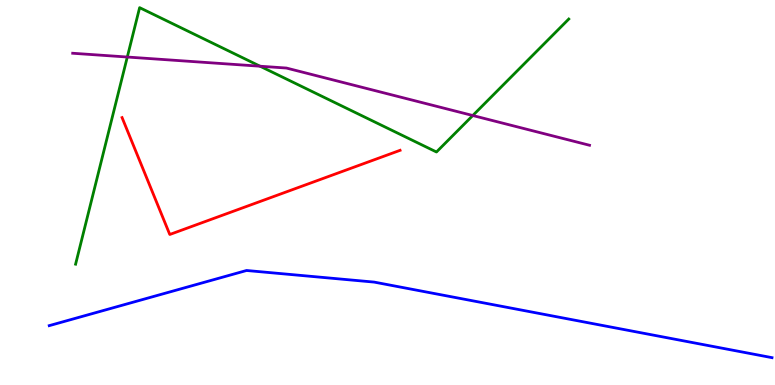[{'lines': ['blue', 'red'], 'intersections': []}, {'lines': ['green', 'red'], 'intersections': []}, {'lines': ['purple', 'red'], 'intersections': []}, {'lines': ['blue', 'green'], 'intersections': []}, {'lines': ['blue', 'purple'], 'intersections': []}, {'lines': ['green', 'purple'], 'intersections': [{'x': 1.64, 'y': 8.52}, {'x': 3.36, 'y': 8.28}, {'x': 6.1, 'y': 7.0}]}]